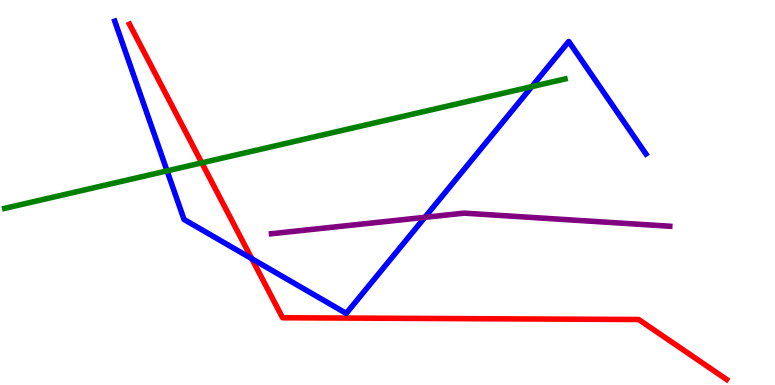[{'lines': ['blue', 'red'], 'intersections': [{'x': 3.25, 'y': 3.28}]}, {'lines': ['green', 'red'], 'intersections': [{'x': 2.6, 'y': 5.77}]}, {'lines': ['purple', 'red'], 'intersections': []}, {'lines': ['blue', 'green'], 'intersections': [{'x': 2.16, 'y': 5.56}, {'x': 6.86, 'y': 7.75}]}, {'lines': ['blue', 'purple'], 'intersections': [{'x': 5.48, 'y': 4.36}]}, {'lines': ['green', 'purple'], 'intersections': []}]